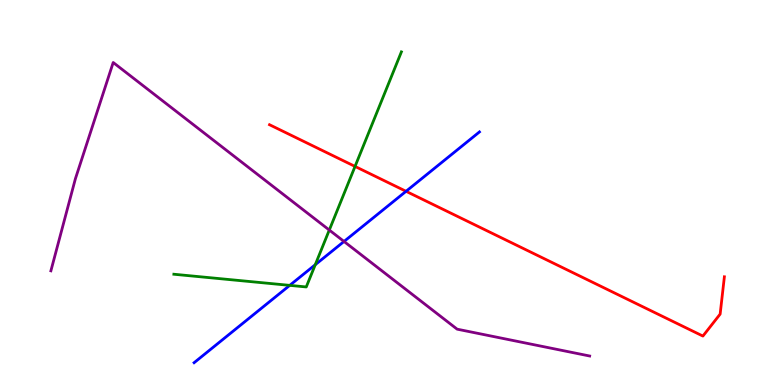[{'lines': ['blue', 'red'], 'intersections': [{'x': 5.24, 'y': 5.03}]}, {'lines': ['green', 'red'], 'intersections': [{'x': 4.58, 'y': 5.68}]}, {'lines': ['purple', 'red'], 'intersections': []}, {'lines': ['blue', 'green'], 'intersections': [{'x': 3.74, 'y': 2.59}, {'x': 4.07, 'y': 3.12}]}, {'lines': ['blue', 'purple'], 'intersections': [{'x': 4.44, 'y': 3.73}]}, {'lines': ['green', 'purple'], 'intersections': [{'x': 4.25, 'y': 4.02}]}]